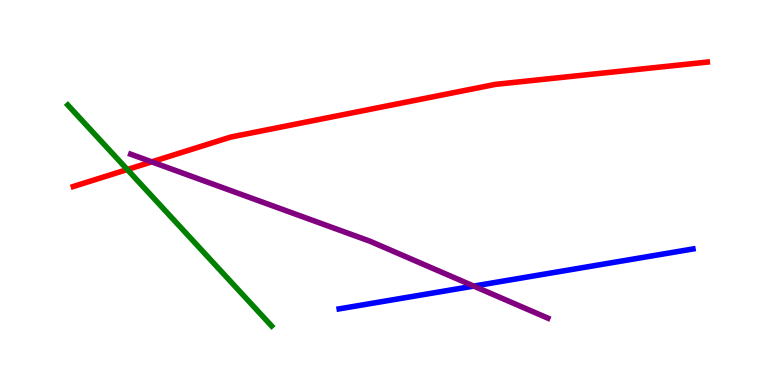[{'lines': ['blue', 'red'], 'intersections': []}, {'lines': ['green', 'red'], 'intersections': [{'x': 1.64, 'y': 5.6}]}, {'lines': ['purple', 'red'], 'intersections': [{'x': 1.96, 'y': 5.8}]}, {'lines': ['blue', 'green'], 'intersections': []}, {'lines': ['blue', 'purple'], 'intersections': [{'x': 6.11, 'y': 2.57}]}, {'lines': ['green', 'purple'], 'intersections': []}]